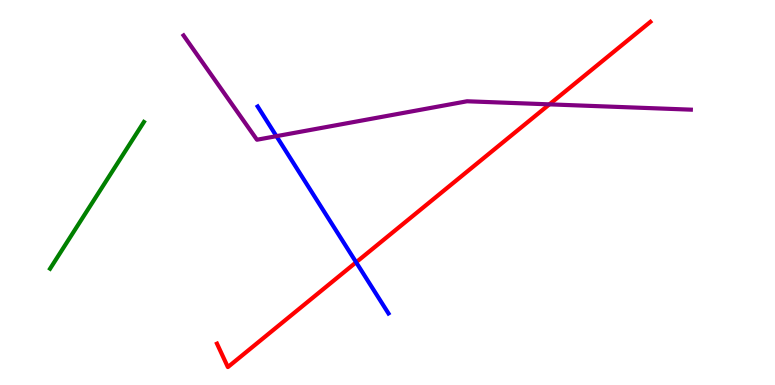[{'lines': ['blue', 'red'], 'intersections': [{'x': 4.6, 'y': 3.19}]}, {'lines': ['green', 'red'], 'intersections': []}, {'lines': ['purple', 'red'], 'intersections': [{'x': 7.09, 'y': 7.29}]}, {'lines': ['blue', 'green'], 'intersections': []}, {'lines': ['blue', 'purple'], 'intersections': [{'x': 3.57, 'y': 6.46}]}, {'lines': ['green', 'purple'], 'intersections': []}]